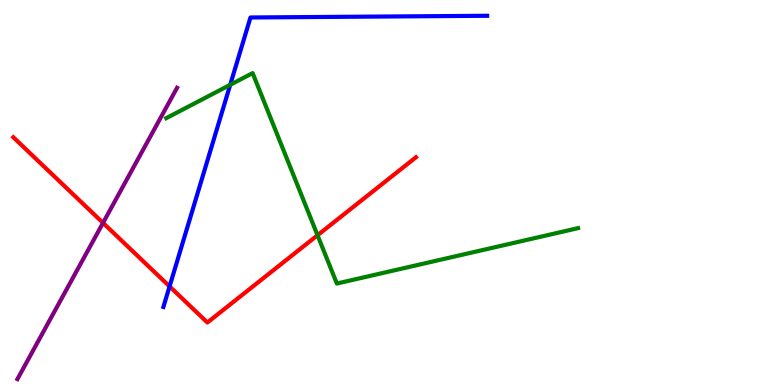[{'lines': ['blue', 'red'], 'intersections': [{'x': 2.19, 'y': 2.56}]}, {'lines': ['green', 'red'], 'intersections': [{'x': 4.1, 'y': 3.89}]}, {'lines': ['purple', 'red'], 'intersections': [{'x': 1.33, 'y': 4.21}]}, {'lines': ['blue', 'green'], 'intersections': [{'x': 2.97, 'y': 7.8}]}, {'lines': ['blue', 'purple'], 'intersections': []}, {'lines': ['green', 'purple'], 'intersections': []}]